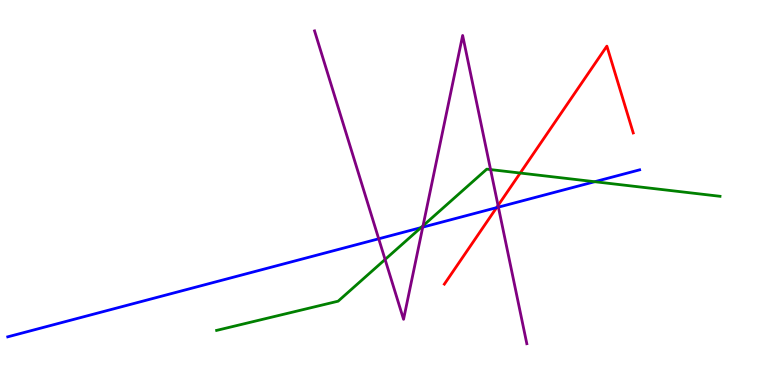[{'lines': ['blue', 'red'], 'intersections': [{'x': 6.41, 'y': 4.61}]}, {'lines': ['green', 'red'], 'intersections': [{'x': 6.71, 'y': 5.51}]}, {'lines': ['purple', 'red'], 'intersections': [{'x': 6.43, 'y': 4.66}]}, {'lines': ['blue', 'green'], 'intersections': [{'x': 5.43, 'y': 4.09}, {'x': 7.67, 'y': 5.28}]}, {'lines': ['blue', 'purple'], 'intersections': [{'x': 4.89, 'y': 3.8}, {'x': 5.45, 'y': 4.1}, {'x': 6.43, 'y': 4.62}]}, {'lines': ['green', 'purple'], 'intersections': [{'x': 4.97, 'y': 3.26}, {'x': 5.46, 'y': 4.14}, {'x': 6.33, 'y': 5.6}]}]